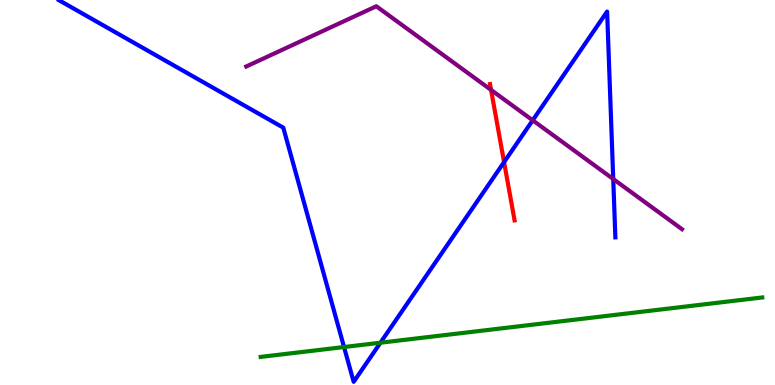[{'lines': ['blue', 'red'], 'intersections': [{'x': 6.5, 'y': 5.79}]}, {'lines': ['green', 'red'], 'intersections': []}, {'lines': ['purple', 'red'], 'intersections': [{'x': 6.34, 'y': 7.66}]}, {'lines': ['blue', 'green'], 'intersections': [{'x': 4.44, 'y': 0.986}, {'x': 4.91, 'y': 1.1}]}, {'lines': ['blue', 'purple'], 'intersections': [{'x': 6.87, 'y': 6.88}, {'x': 7.91, 'y': 5.35}]}, {'lines': ['green', 'purple'], 'intersections': []}]